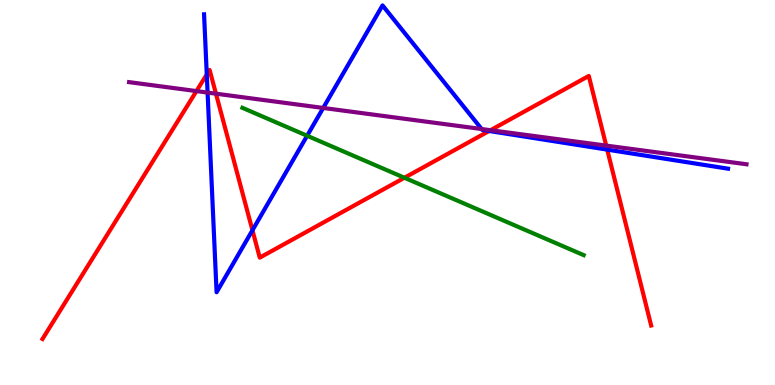[{'lines': ['blue', 'red'], 'intersections': [{'x': 2.67, 'y': 8.07}, {'x': 3.26, 'y': 4.02}, {'x': 6.31, 'y': 6.6}, {'x': 7.83, 'y': 6.11}]}, {'lines': ['green', 'red'], 'intersections': [{'x': 5.22, 'y': 5.38}]}, {'lines': ['purple', 'red'], 'intersections': [{'x': 2.53, 'y': 7.63}, {'x': 2.79, 'y': 7.57}, {'x': 6.33, 'y': 6.62}, {'x': 7.82, 'y': 6.22}]}, {'lines': ['blue', 'green'], 'intersections': [{'x': 3.96, 'y': 6.47}]}, {'lines': ['blue', 'purple'], 'intersections': [{'x': 2.68, 'y': 7.6}, {'x': 4.17, 'y': 7.2}, {'x': 6.21, 'y': 6.65}]}, {'lines': ['green', 'purple'], 'intersections': []}]